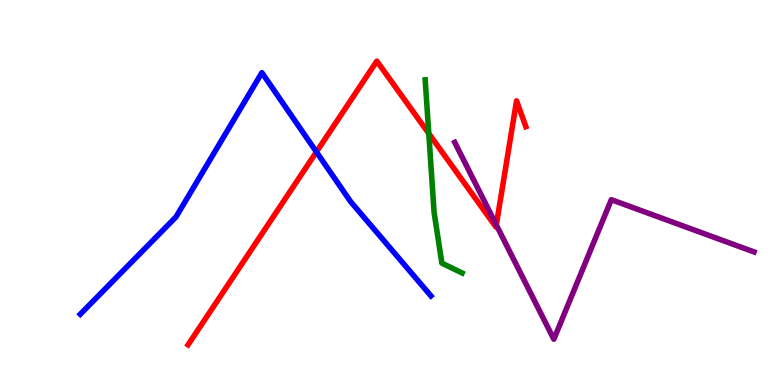[{'lines': ['blue', 'red'], 'intersections': [{'x': 4.08, 'y': 6.05}]}, {'lines': ['green', 'red'], 'intersections': [{'x': 5.53, 'y': 6.53}]}, {'lines': ['purple', 'red'], 'intersections': [{'x': 6.4, 'y': 4.16}]}, {'lines': ['blue', 'green'], 'intersections': []}, {'lines': ['blue', 'purple'], 'intersections': []}, {'lines': ['green', 'purple'], 'intersections': []}]